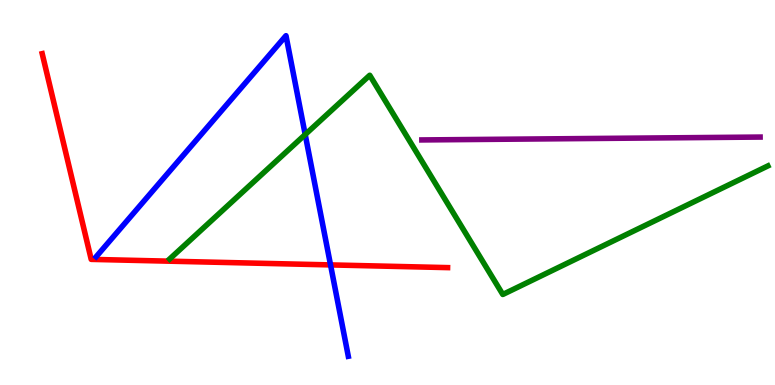[{'lines': ['blue', 'red'], 'intersections': [{'x': 4.27, 'y': 3.12}]}, {'lines': ['green', 'red'], 'intersections': []}, {'lines': ['purple', 'red'], 'intersections': []}, {'lines': ['blue', 'green'], 'intersections': [{'x': 3.94, 'y': 6.51}]}, {'lines': ['blue', 'purple'], 'intersections': []}, {'lines': ['green', 'purple'], 'intersections': []}]